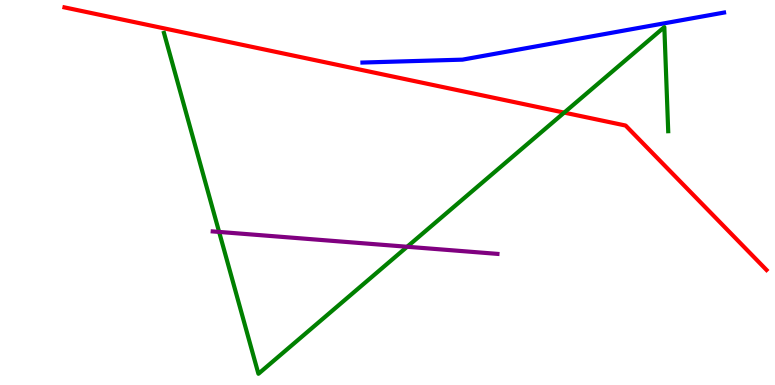[{'lines': ['blue', 'red'], 'intersections': []}, {'lines': ['green', 'red'], 'intersections': [{'x': 7.28, 'y': 7.08}]}, {'lines': ['purple', 'red'], 'intersections': []}, {'lines': ['blue', 'green'], 'intersections': []}, {'lines': ['blue', 'purple'], 'intersections': []}, {'lines': ['green', 'purple'], 'intersections': [{'x': 2.83, 'y': 3.98}, {'x': 5.25, 'y': 3.59}]}]